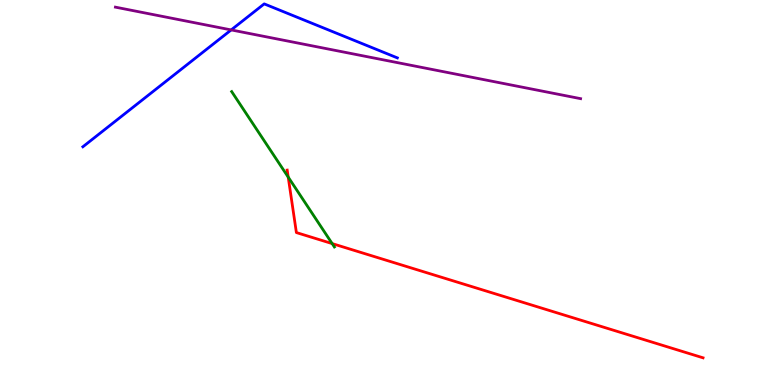[{'lines': ['blue', 'red'], 'intersections': []}, {'lines': ['green', 'red'], 'intersections': [{'x': 3.72, 'y': 5.4}, {'x': 4.29, 'y': 3.67}]}, {'lines': ['purple', 'red'], 'intersections': []}, {'lines': ['blue', 'green'], 'intersections': []}, {'lines': ['blue', 'purple'], 'intersections': [{'x': 2.98, 'y': 9.22}]}, {'lines': ['green', 'purple'], 'intersections': []}]